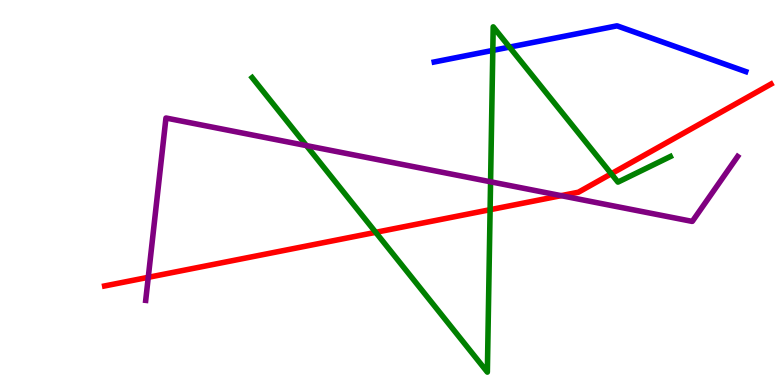[{'lines': ['blue', 'red'], 'intersections': []}, {'lines': ['green', 'red'], 'intersections': [{'x': 4.85, 'y': 3.97}, {'x': 6.32, 'y': 4.55}, {'x': 7.89, 'y': 5.49}]}, {'lines': ['purple', 'red'], 'intersections': [{'x': 1.91, 'y': 2.8}, {'x': 7.24, 'y': 4.92}]}, {'lines': ['blue', 'green'], 'intersections': [{'x': 6.36, 'y': 8.69}, {'x': 6.57, 'y': 8.78}]}, {'lines': ['blue', 'purple'], 'intersections': []}, {'lines': ['green', 'purple'], 'intersections': [{'x': 3.95, 'y': 6.22}, {'x': 6.33, 'y': 5.28}]}]